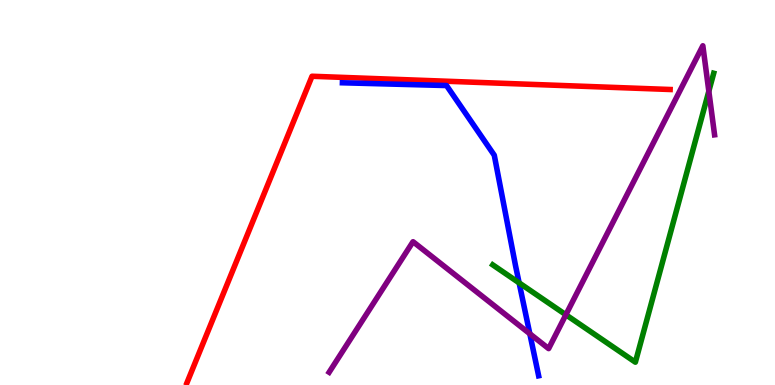[{'lines': ['blue', 'red'], 'intersections': []}, {'lines': ['green', 'red'], 'intersections': []}, {'lines': ['purple', 'red'], 'intersections': []}, {'lines': ['blue', 'green'], 'intersections': [{'x': 6.7, 'y': 2.65}]}, {'lines': ['blue', 'purple'], 'intersections': [{'x': 6.84, 'y': 1.33}]}, {'lines': ['green', 'purple'], 'intersections': [{'x': 7.3, 'y': 1.82}, {'x': 9.15, 'y': 7.63}]}]